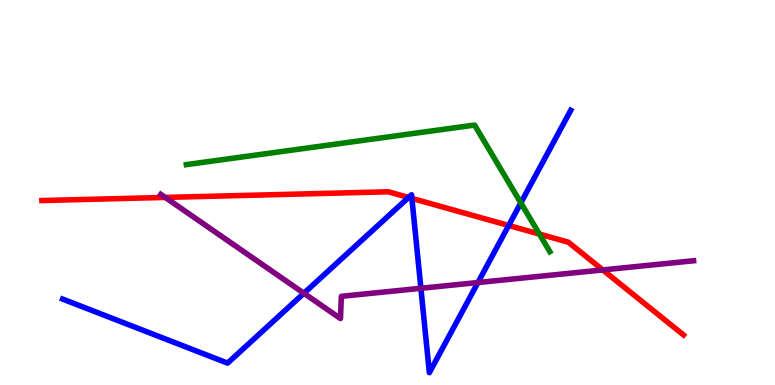[{'lines': ['blue', 'red'], 'intersections': [{'x': 5.27, 'y': 4.87}, {'x': 5.31, 'y': 4.85}, {'x': 6.56, 'y': 4.14}]}, {'lines': ['green', 'red'], 'intersections': [{'x': 6.96, 'y': 3.92}]}, {'lines': ['purple', 'red'], 'intersections': [{'x': 2.13, 'y': 4.87}, {'x': 7.78, 'y': 2.99}]}, {'lines': ['blue', 'green'], 'intersections': [{'x': 6.72, 'y': 4.73}]}, {'lines': ['blue', 'purple'], 'intersections': [{'x': 3.92, 'y': 2.38}, {'x': 5.43, 'y': 2.51}, {'x': 6.17, 'y': 2.66}]}, {'lines': ['green', 'purple'], 'intersections': []}]